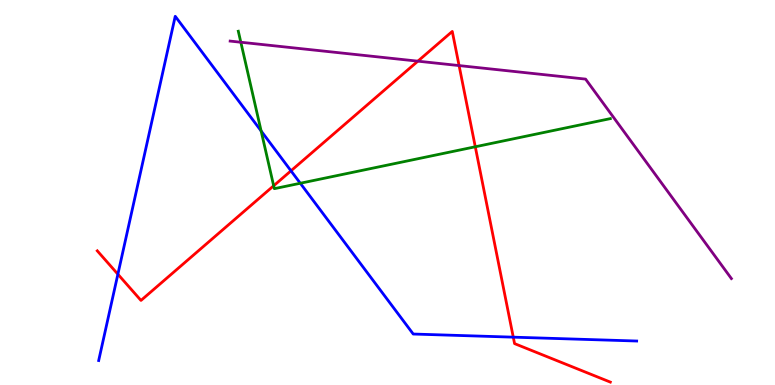[{'lines': ['blue', 'red'], 'intersections': [{'x': 1.52, 'y': 2.88}, {'x': 3.75, 'y': 5.56}, {'x': 6.62, 'y': 1.24}]}, {'lines': ['green', 'red'], 'intersections': [{'x': 3.53, 'y': 5.17}, {'x': 6.13, 'y': 6.19}]}, {'lines': ['purple', 'red'], 'intersections': [{'x': 5.39, 'y': 8.41}, {'x': 5.92, 'y': 8.3}]}, {'lines': ['blue', 'green'], 'intersections': [{'x': 3.37, 'y': 6.6}, {'x': 3.87, 'y': 5.24}]}, {'lines': ['blue', 'purple'], 'intersections': []}, {'lines': ['green', 'purple'], 'intersections': [{'x': 3.11, 'y': 8.9}]}]